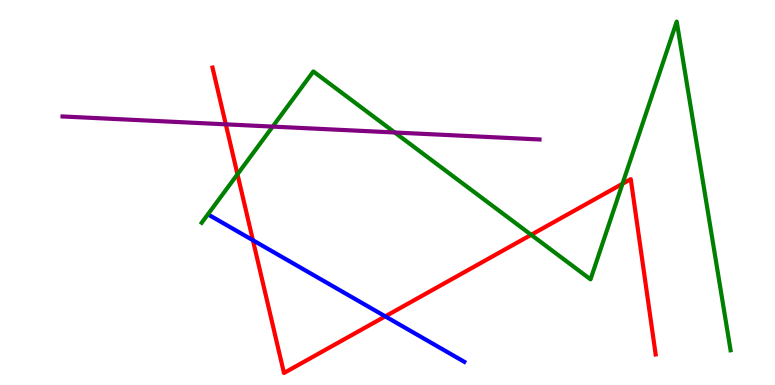[{'lines': ['blue', 'red'], 'intersections': [{'x': 3.26, 'y': 3.76}, {'x': 4.97, 'y': 1.78}]}, {'lines': ['green', 'red'], 'intersections': [{'x': 3.06, 'y': 5.47}, {'x': 6.85, 'y': 3.9}, {'x': 8.03, 'y': 5.23}]}, {'lines': ['purple', 'red'], 'intersections': [{'x': 2.91, 'y': 6.77}]}, {'lines': ['blue', 'green'], 'intersections': []}, {'lines': ['blue', 'purple'], 'intersections': []}, {'lines': ['green', 'purple'], 'intersections': [{'x': 3.52, 'y': 6.71}, {'x': 5.09, 'y': 6.56}]}]